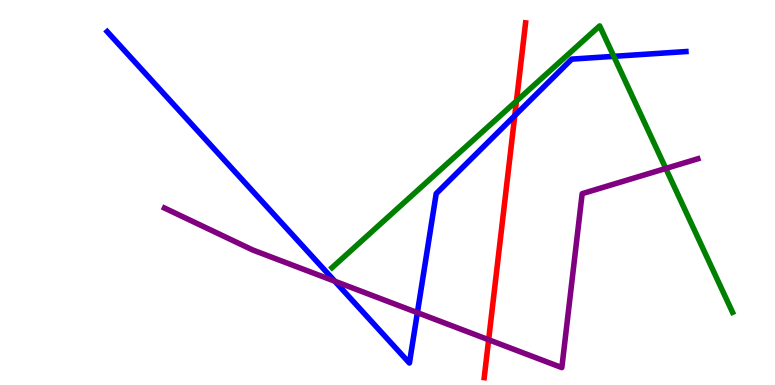[{'lines': ['blue', 'red'], 'intersections': [{'x': 6.64, 'y': 7.0}]}, {'lines': ['green', 'red'], 'intersections': [{'x': 6.66, 'y': 7.37}]}, {'lines': ['purple', 'red'], 'intersections': [{'x': 6.31, 'y': 1.18}]}, {'lines': ['blue', 'green'], 'intersections': [{'x': 7.92, 'y': 8.54}]}, {'lines': ['blue', 'purple'], 'intersections': [{'x': 4.32, 'y': 2.7}, {'x': 5.39, 'y': 1.88}]}, {'lines': ['green', 'purple'], 'intersections': [{'x': 8.59, 'y': 5.62}]}]